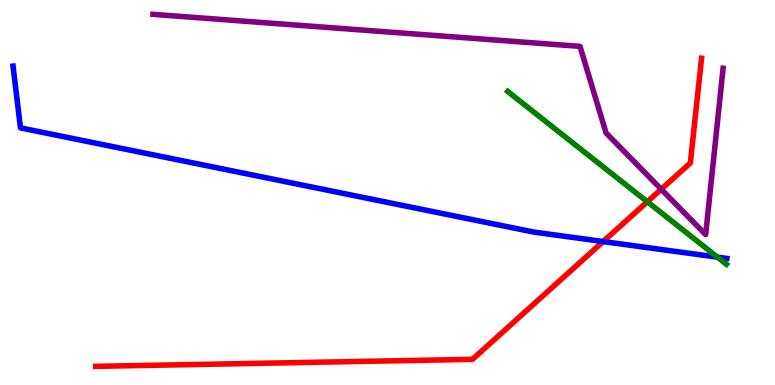[{'lines': ['blue', 'red'], 'intersections': [{'x': 7.78, 'y': 3.73}]}, {'lines': ['green', 'red'], 'intersections': [{'x': 8.35, 'y': 4.76}]}, {'lines': ['purple', 'red'], 'intersections': [{'x': 8.53, 'y': 5.08}]}, {'lines': ['blue', 'green'], 'intersections': [{'x': 9.26, 'y': 3.32}]}, {'lines': ['blue', 'purple'], 'intersections': []}, {'lines': ['green', 'purple'], 'intersections': []}]